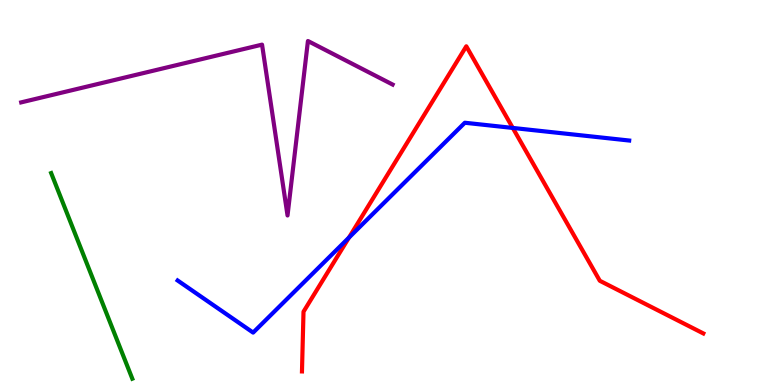[{'lines': ['blue', 'red'], 'intersections': [{'x': 4.5, 'y': 3.83}, {'x': 6.62, 'y': 6.68}]}, {'lines': ['green', 'red'], 'intersections': []}, {'lines': ['purple', 'red'], 'intersections': []}, {'lines': ['blue', 'green'], 'intersections': []}, {'lines': ['blue', 'purple'], 'intersections': []}, {'lines': ['green', 'purple'], 'intersections': []}]